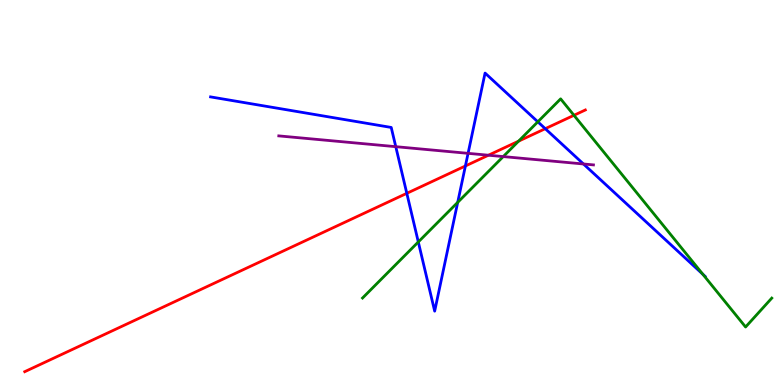[{'lines': ['blue', 'red'], 'intersections': [{'x': 5.25, 'y': 4.98}, {'x': 6.01, 'y': 5.69}, {'x': 7.04, 'y': 6.66}]}, {'lines': ['green', 'red'], 'intersections': [{'x': 6.69, 'y': 6.33}, {'x': 7.41, 'y': 7.01}]}, {'lines': ['purple', 'red'], 'intersections': [{'x': 6.3, 'y': 5.97}]}, {'lines': ['blue', 'green'], 'intersections': [{'x': 5.4, 'y': 3.72}, {'x': 5.91, 'y': 4.74}, {'x': 6.94, 'y': 6.84}, {'x': 9.07, 'y': 2.88}]}, {'lines': ['blue', 'purple'], 'intersections': [{'x': 5.11, 'y': 6.19}, {'x': 6.04, 'y': 6.02}, {'x': 7.53, 'y': 5.74}]}, {'lines': ['green', 'purple'], 'intersections': [{'x': 6.49, 'y': 5.93}]}]